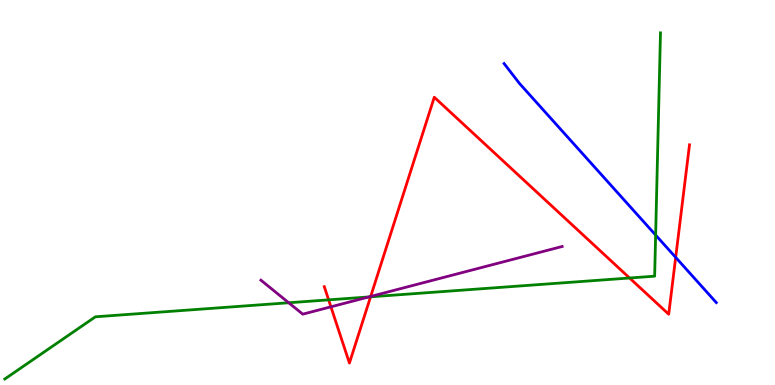[{'lines': ['blue', 'red'], 'intersections': [{'x': 8.72, 'y': 3.31}]}, {'lines': ['green', 'red'], 'intersections': [{'x': 4.24, 'y': 2.21}, {'x': 4.78, 'y': 2.29}, {'x': 8.12, 'y': 2.78}]}, {'lines': ['purple', 'red'], 'intersections': [{'x': 4.27, 'y': 2.03}, {'x': 4.78, 'y': 2.3}]}, {'lines': ['blue', 'green'], 'intersections': [{'x': 8.46, 'y': 3.89}]}, {'lines': ['blue', 'purple'], 'intersections': []}, {'lines': ['green', 'purple'], 'intersections': [{'x': 3.73, 'y': 2.14}, {'x': 4.76, 'y': 2.29}]}]